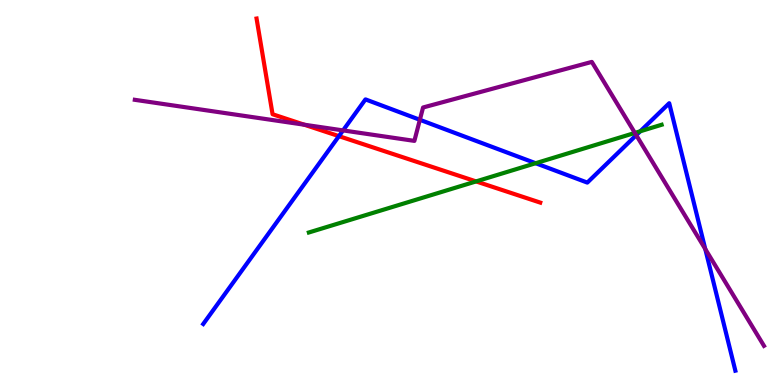[{'lines': ['blue', 'red'], 'intersections': [{'x': 4.37, 'y': 6.46}]}, {'lines': ['green', 'red'], 'intersections': [{'x': 6.14, 'y': 5.29}]}, {'lines': ['purple', 'red'], 'intersections': [{'x': 3.93, 'y': 6.76}]}, {'lines': ['blue', 'green'], 'intersections': [{'x': 6.91, 'y': 5.76}, {'x': 8.26, 'y': 6.59}]}, {'lines': ['blue', 'purple'], 'intersections': [{'x': 4.43, 'y': 6.61}, {'x': 5.42, 'y': 6.89}, {'x': 8.21, 'y': 6.49}, {'x': 9.1, 'y': 3.53}]}, {'lines': ['green', 'purple'], 'intersections': [{'x': 8.19, 'y': 6.55}]}]